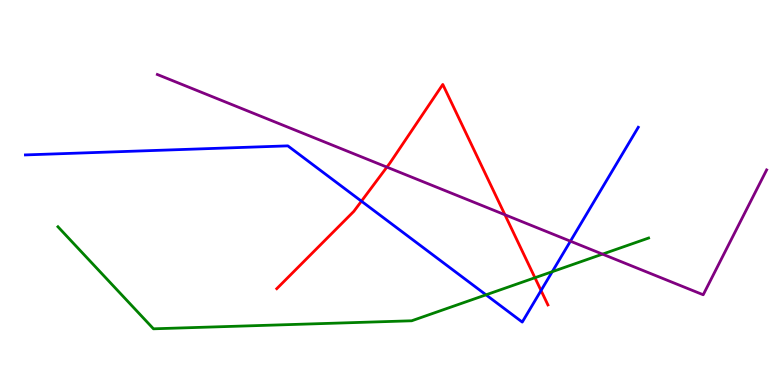[{'lines': ['blue', 'red'], 'intersections': [{'x': 4.66, 'y': 4.77}, {'x': 6.98, 'y': 2.45}]}, {'lines': ['green', 'red'], 'intersections': [{'x': 6.9, 'y': 2.79}]}, {'lines': ['purple', 'red'], 'intersections': [{'x': 4.99, 'y': 5.66}, {'x': 6.52, 'y': 4.42}]}, {'lines': ['blue', 'green'], 'intersections': [{'x': 6.27, 'y': 2.34}, {'x': 7.13, 'y': 2.94}]}, {'lines': ['blue', 'purple'], 'intersections': [{'x': 7.36, 'y': 3.74}]}, {'lines': ['green', 'purple'], 'intersections': [{'x': 7.77, 'y': 3.4}]}]